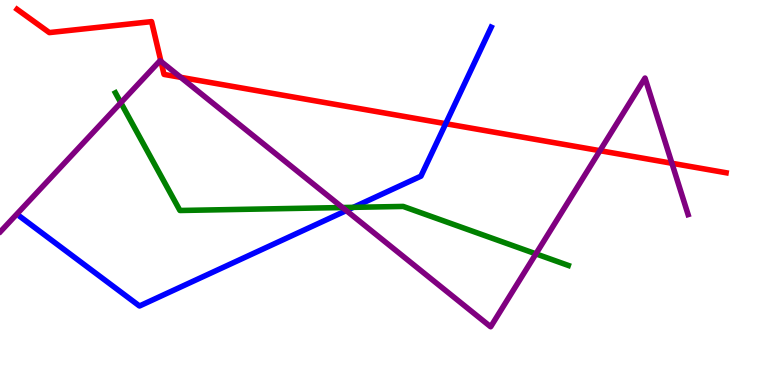[{'lines': ['blue', 'red'], 'intersections': [{'x': 5.75, 'y': 6.79}]}, {'lines': ['green', 'red'], 'intersections': []}, {'lines': ['purple', 'red'], 'intersections': [{'x': 2.08, 'y': 8.4}, {'x': 2.33, 'y': 7.99}, {'x': 7.74, 'y': 6.09}, {'x': 8.67, 'y': 5.76}]}, {'lines': ['blue', 'green'], 'intersections': [{'x': 4.56, 'y': 4.61}]}, {'lines': ['blue', 'purple'], 'intersections': [{'x': 4.47, 'y': 4.53}]}, {'lines': ['green', 'purple'], 'intersections': [{'x': 1.56, 'y': 7.33}, {'x': 4.42, 'y': 4.61}, {'x': 6.92, 'y': 3.41}]}]